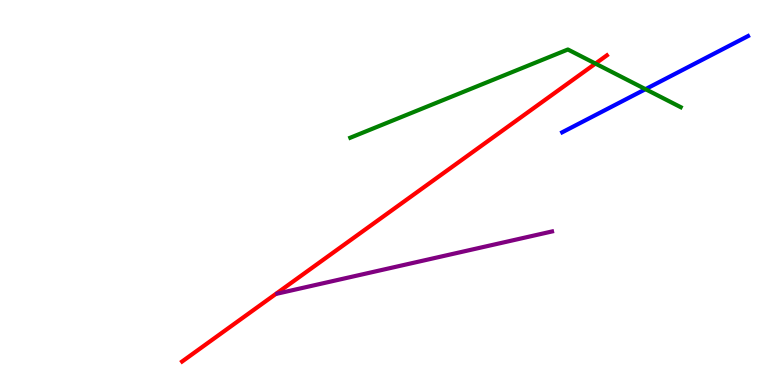[{'lines': ['blue', 'red'], 'intersections': []}, {'lines': ['green', 'red'], 'intersections': [{'x': 7.68, 'y': 8.35}]}, {'lines': ['purple', 'red'], 'intersections': []}, {'lines': ['blue', 'green'], 'intersections': [{'x': 8.33, 'y': 7.68}]}, {'lines': ['blue', 'purple'], 'intersections': []}, {'lines': ['green', 'purple'], 'intersections': []}]